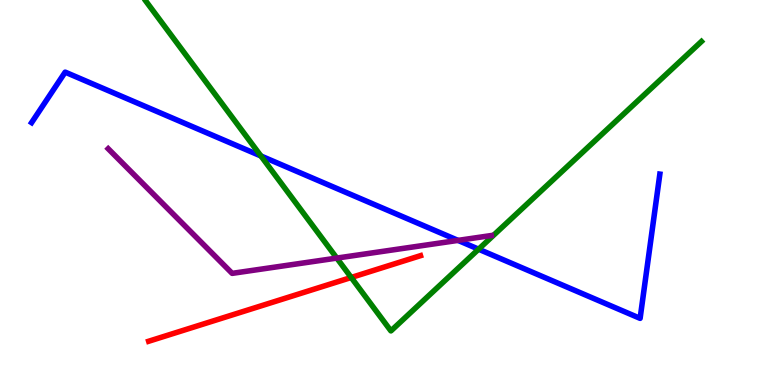[{'lines': ['blue', 'red'], 'intersections': []}, {'lines': ['green', 'red'], 'intersections': [{'x': 4.53, 'y': 2.79}]}, {'lines': ['purple', 'red'], 'intersections': []}, {'lines': ['blue', 'green'], 'intersections': [{'x': 3.37, 'y': 5.95}, {'x': 6.18, 'y': 3.53}]}, {'lines': ['blue', 'purple'], 'intersections': [{'x': 5.91, 'y': 3.76}]}, {'lines': ['green', 'purple'], 'intersections': [{'x': 4.35, 'y': 3.3}]}]